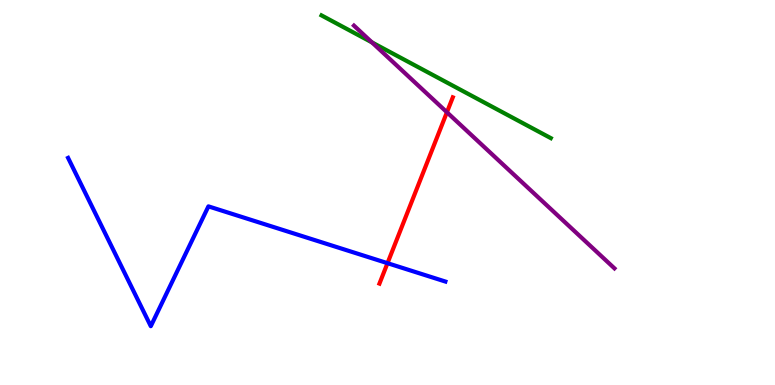[{'lines': ['blue', 'red'], 'intersections': [{'x': 5.0, 'y': 3.16}]}, {'lines': ['green', 'red'], 'intersections': []}, {'lines': ['purple', 'red'], 'intersections': [{'x': 5.77, 'y': 7.08}]}, {'lines': ['blue', 'green'], 'intersections': []}, {'lines': ['blue', 'purple'], 'intersections': []}, {'lines': ['green', 'purple'], 'intersections': [{'x': 4.8, 'y': 8.9}]}]